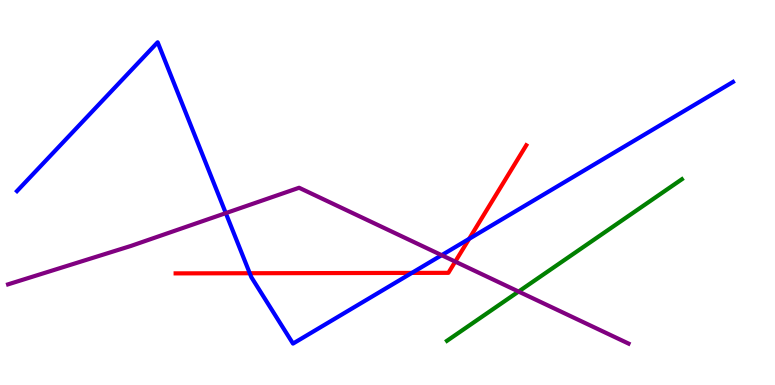[{'lines': ['blue', 'red'], 'intersections': [{'x': 3.22, 'y': 2.9}, {'x': 5.31, 'y': 2.91}, {'x': 6.05, 'y': 3.8}]}, {'lines': ['green', 'red'], 'intersections': []}, {'lines': ['purple', 'red'], 'intersections': [{'x': 5.87, 'y': 3.2}]}, {'lines': ['blue', 'green'], 'intersections': []}, {'lines': ['blue', 'purple'], 'intersections': [{'x': 2.91, 'y': 4.46}, {'x': 5.7, 'y': 3.37}]}, {'lines': ['green', 'purple'], 'intersections': [{'x': 6.69, 'y': 2.43}]}]